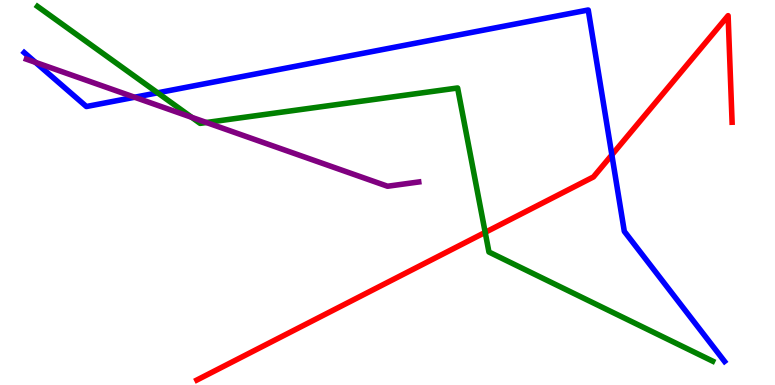[{'lines': ['blue', 'red'], 'intersections': [{'x': 7.89, 'y': 5.98}]}, {'lines': ['green', 'red'], 'intersections': [{'x': 6.26, 'y': 3.96}]}, {'lines': ['purple', 'red'], 'intersections': []}, {'lines': ['blue', 'green'], 'intersections': [{'x': 2.03, 'y': 7.59}]}, {'lines': ['blue', 'purple'], 'intersections': [{'x': 0.458, 'y': 8.38}, {'x': 1.74, 'y': 7.47}]}, {'lines': ['green', 'purple'], 'intersections': [{'x': 2.47, 'y': 6.95}, {'x': 2.66, 'y': 6.82}]}]